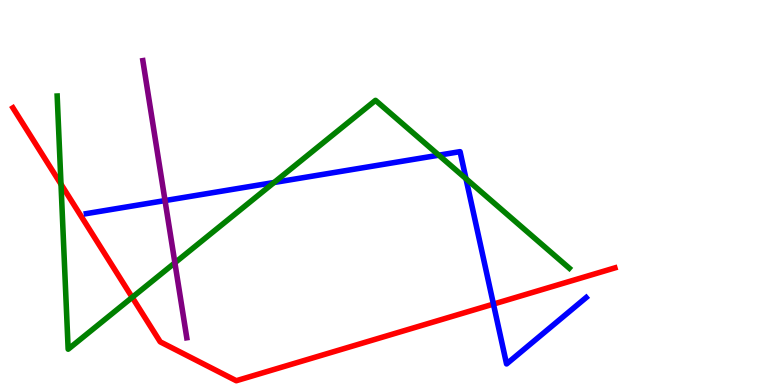[{'lines': ['blue', 'red'], 'intersections': [{'x': 6.37, 'y': 2.1}]}, {'lines': ['green', 'red'], 'intersections': [{'x': 0.787, 'y': 5.22}, {'x': 1.71, 'y': 2.28}]}, {'lines': ['purple', 'red'], 'intersections': []}, {'lines': ['blue', 'green'], 'intersections': [{'x': 3.54, 'y': 5.26}, {'x': 5.66, 'y': 5.97}, {'x': 6.01, 'y': 5.36}]}, {'lines': ['blue', 'purple'], 'intersections': [{'x': 2.13, 'y': 4.79}]}, {'lines': ['green', 'purple'], 'intersections': [{'x': 2.26, 'y': 3.17}]}]